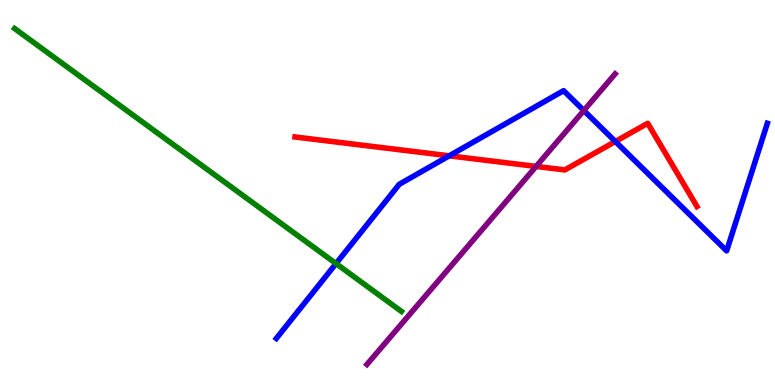[{'lines': ['blue', 'red'], 'intersections': [{'x': 5.8, 'y': 5.95}, {'x': 7.94, 'y': 6.32}]}, {'lines': ['green', 'red'], 'intersections': []}, {'lines': ['purple', 'red'], 'intersections': [{'x': 6.92, 'y': 5.68}]}, {'lines': ['blue', 'green'], 'intersections': [{'x': 4.34, 'y': 3.15}]}, {'lines': ['blue', 'purple'], 'intersections': [{'x': 7.53, 'y': 7.13}]}, {'lines': ['green', 'purple'], 'intersections': []}]